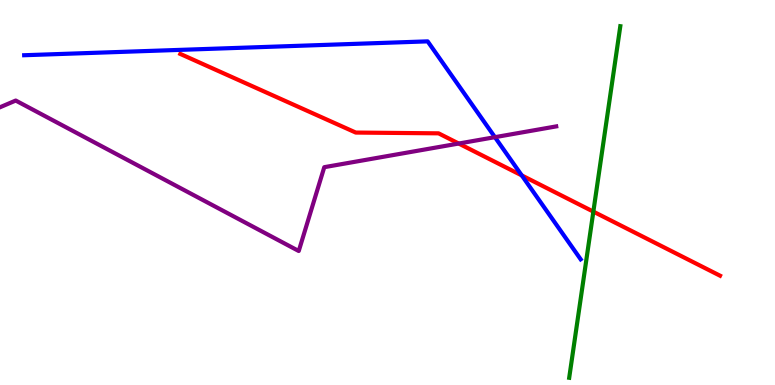[{'lines': ['blue', 'red'], 'intersections': [{'x': 6.73, 'y': 5.44}]}, {'lines': ['green', 'red'], 'intersections': [{'x': 7.66, 'y': 4.5}]}, {'lines': ['purple', 'red'], 'intersections': [{'x': 5.92, 'y': 6.27}]}, {'lines': ['blue', 'green'], 'intersections': []}, {'lines': ['blue', 'purple'], 'intersections': [{'x': 6.39, 'y': 6.44}]}, {'lines': ['green', 'purple'], 'intersections': []}]